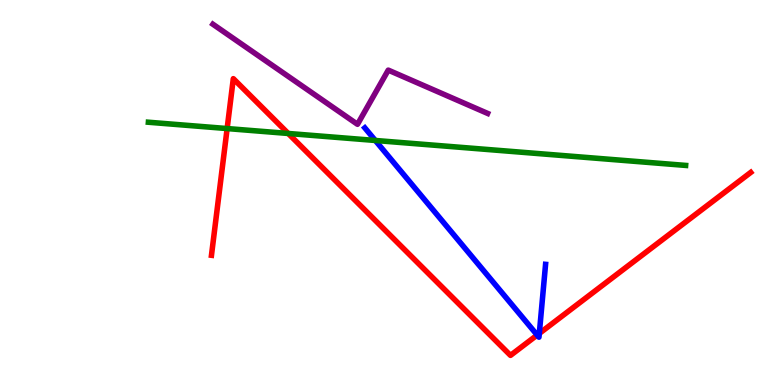[{'lines': ['blue', 'red'], 'intersections': [{'x': 6.93, 'y': 1.3}, {'x': 6.96, 'y': 1.34}]}, {'lines': ['green', 'red'], 'intersections': [{'x': 2.93, 'y': 6.66}, {'x': 3.72, 'y': 6.53}]}, {'lines': ['purple', 'red'], 'intersections': []}, {'lines': ['blue', 'green'], 'intersections': [{'x': 4.84, 'y': 6.35}]}, {'lines': ['blue', 'purple'], 'intersections': []}, {'lines': ['green', 'purple'], 'intersections': []}]